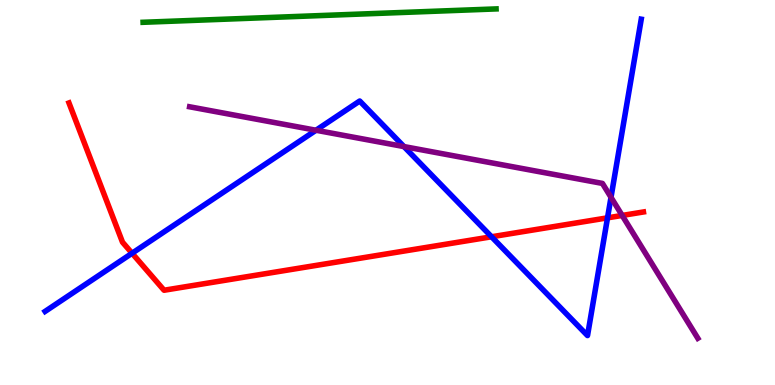[{'lines': ['blue', 'red'], 'intersections': [{'x': 1.7, 'y': 3.42}, {'x': 6.34, 'y': 3.85}, {'x': 7.84, 'y': 4.34}]}, {'lines': ['green', 'red'], 'intersections': []}, {'lines': ['purple', 'red'], 'intersections': [{'x': 8.03, 'y': 4.4}]}, {'lines': ['blue', 'green'], 'intersections': []}, {'lines': ['blue', 'purple'], 'intersections': [{'x': 4.08, 'y': 6.62}, {'x': 5.21, 'y': 6.19}, {'x': 7.88, 'y': 4.87}]}, {'lines': ['green', 'purple'], 'intersections': []}]